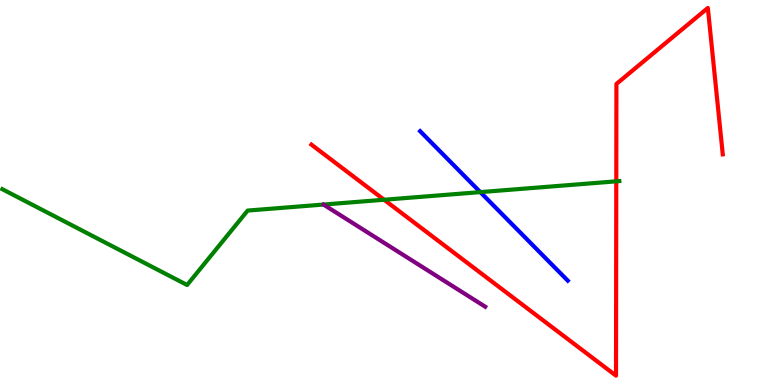[{'lines': ['blue', 'red'], 'intersections': []}, {'lines': ['green', 'red'], 'intersections': [{'x': 4.96, 'y': 4.81}, {'x': 7.95, 'y': 5.29}]}, {'lines': ['purple', 'red'], 'intersections': []}, {'lines': ['blue', 'green'], 'intersections': [{'x': 6.2, 'y': 5.01}]}, {'lines': ['blue', 'purple'], 'intersections': []}, {'lines': ['green', 'purple'], 'intersections': []}]